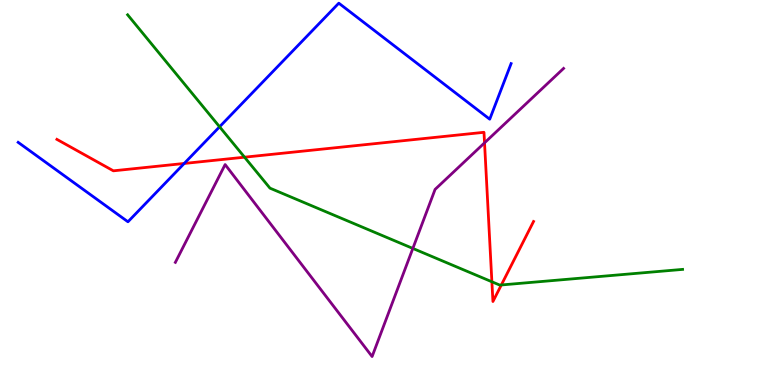[{'lines': ['blue', 'red'], 'intersections': [{'x': 2.38, 'y': 5.75}]}, {'lines': ['green', 'red'], 'intersections': [{'x': 3.16, 'y': 5.92}, {'x': 6.35, 'y': 2.68}, {'x': 6.47, 'y': 2.6}]}, {'lines': ['purple', 'red'], 'intersections': [{'x': 6.25, 'y': 6.29}]}, {'lines': ['blue', 'green'], 'intersections': [{'x': 2.83, 'y': 6.71}]}, {'lines': ['blue', 'purple'], 'intersections': []}, {'lines': ['green', 'purple'], 'intersections': [{'x': 5.33, 'y': 3.55}]}]